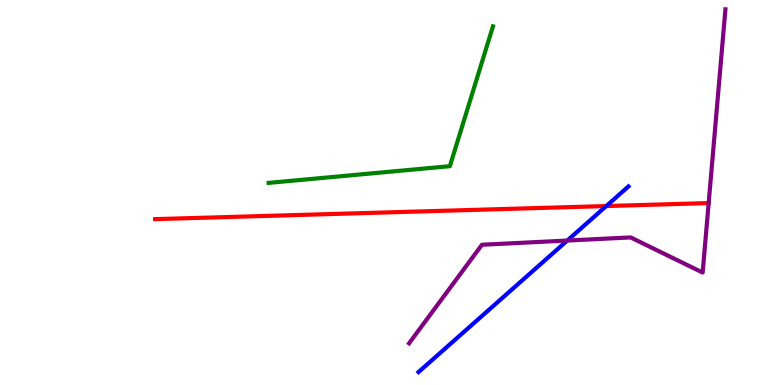[{'lines': ['blue', 'red'], 'intersections': [{'x': 7.82, 'y': 4.65}]}, {'lines': ['green', 'red'], 'intersections': []}, {'lines': ['purple', 'red'], 'intersections': []}, {'lines': ['blue', 'green'], 'intersections': []}, {'lines': ['blue', 'purple'], 'intersections': [{'x': 7.32, 'y': 3.75}]}, {'lines': ['green', 'purple'], 'intersections': []}]